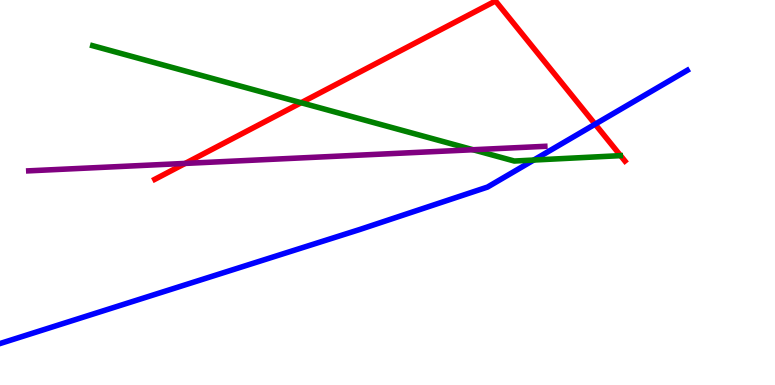[{'lines': ['blue', 'red'], 'intersections': [{'x': 7.68, 'y': 6.77}]}, {'lines': ['green', 'red'], 'intersections': [{'x': 3.89, 'y': 7.33}]}, {'lines': ['purple', 'red'], 'intersections': [{'x': 2.39, 'y': 5.76}]}, {'lines': ['blue', 'green'], 'intersections': [{'x': 6.89, 'y': 5.84}]}, {'lines': ['blue', 'purple'], 'intersections': []}, {'lines': ['green', 'purple'], 'intersections': [{'x': 6.1, 'y': 6.11}]}]